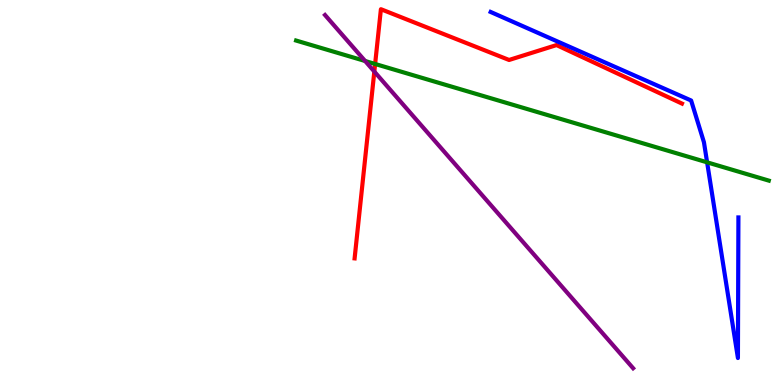[{'lines': ['blue', 'red'], 'intersections': []}, {'lines': ['green', 'red'], 'intersections': [{'x': 4.84, 'y': 8.34}]}, {'lines': ['purple', 'red'], 'intersections': [{'x': 4.83, 'y': 8.14}]}, {'lines': ['blue', 'green'], 'intersections': [{'x': 9.12, 'y': 5.78}]}, {'lines': ['blue', 'purple'], 'intersections': []}, {'lines': ['green', 'purple'], 'intersections': [{'x': 4.71, 'y': 8.42}]}]